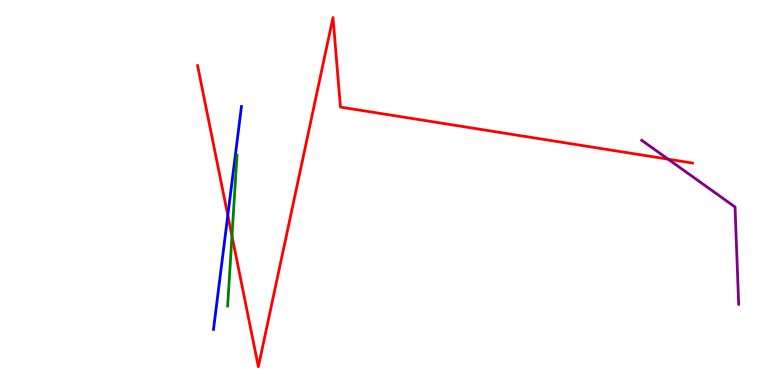[{'lines': ['blue', 'red'], 'intersections': [{'x': 2.94, 'y': 4.41}]}, {'lines': ['green', 'red'], 'intersections': [{'x': 2.99, 'y': 3.87}]}, {'lines': ['purple', 'red'], 'intersections': [{'x': 8.62, 'y': 5.87}]}, {'lines': ['blue', 'green'], 'intersections': []}, {'lines': ['blue', 'purple'], 'intersections': []}, {'lines': ['green', 'purple'], 'intersections': []}]